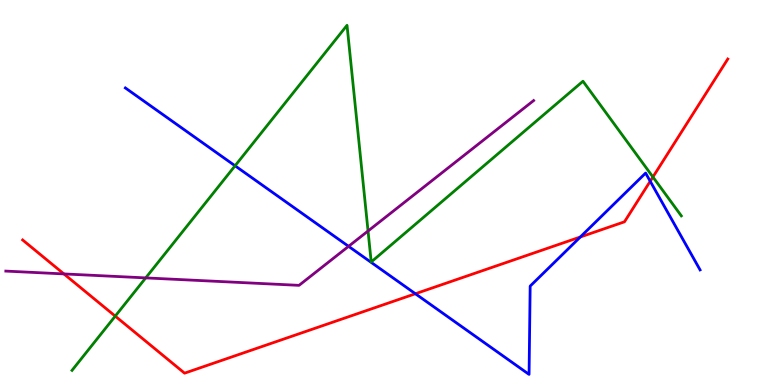[{'lines': ['blue', 'red'], 'intersections': [{'x': 5.36, 'y': 2.37}, {'x': 7.49, 'y': 3.84}, {'x': 8.39, 'y': 5.29}]}, {'lines': ['green', 'red'], 'intersections': [{'x': 1.49, 'y': 1.79}, {'x': 8.42, 'y': 5.4}]}, {'lines': ['purple', 'red'], 'intersections': [{'x': 0.825, 'y': 2.89}]}, {'lines': ['blue', 'green'], 'intersections': [{'x': 3.03, 'y': 5.69}]}, {'lines': ['blue', 'purple'], 'intersections': [{'x': 4.5, 'y': 3.6}]}, {'lines': ['green', 'purple'], 'intersections': [{'x': 1.88, 'y': 2.78}, {'x': 4.75, 'y': 4.0}]}]